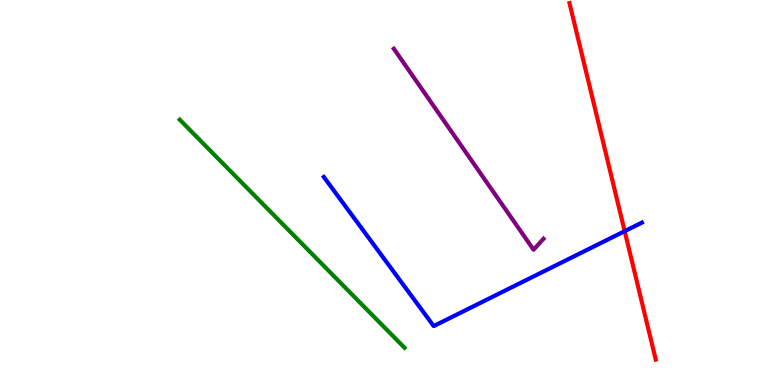[{'lines': ['blue', 'red'], 'intersections': [{'x': 8.06, 'y': 4.0}]}, {'lines': ['green', 'red'], 'intersections': []}, {'lines': ['purple', 'red'], 'intersections': []}, {'lines': ['blue', 'green'], 'intersections': []}, {'lines': ['blue', 'purple'], 'intersections': []}, {'lines': ['green', 'purple'], 'intersections': []}]